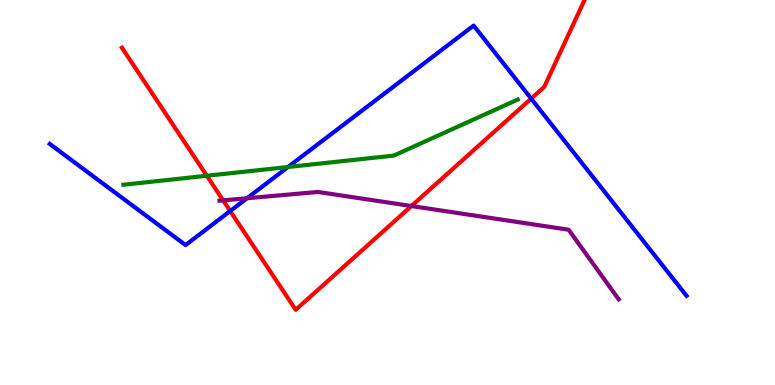[{'lines': ['blue', 'red'], 'intersections': [{'x': 2.97, 'y': 4.52}, {'x': 6.85, 'y': 7.44}]}, {'lines': ['green', 'red'], 'intersections': [{'x': 2.67, 'y': 5.43}]}, {'lines': ['purple', 'red'], 'intersections': [{'x': 2.88, 'y': 4.8}, {'x': 5.31, 'y': 4.65}]}, {'lines': ['blue', 'green'], 'intersections': [{'x': 3.72, 'y': 5.66}]}, {'lines': ['blue', 'purple'], 'intersections': [{'x': 3.19, 'y': 4.85}]}, {'lines': ['green', 'purple'], 'intersections': []}]